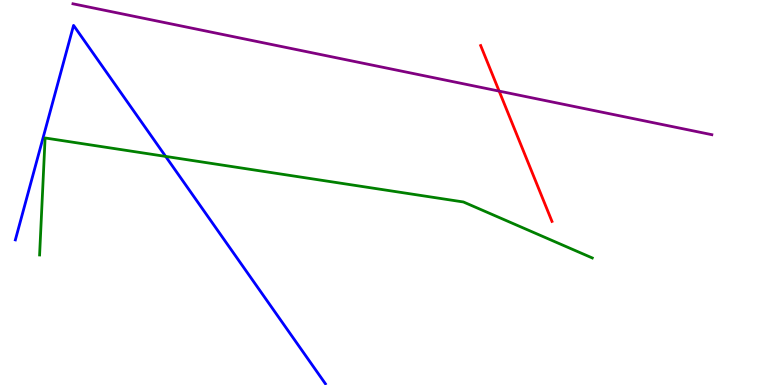[{'lines': ['blue', 'red'], 'intersections': []}, {'lines': ['green', 'red'], 'intersections': []}, {'lines': ['purple', 'red'], 'intersections': [{'x': 6.44, 'y': 7.63}]}, {'lines': ['blue', 'green'], 'intersections': [{'x': 2.14, 'y': 5.94}]}, {'lines': ['blue', 'purple'], 'intersections': []}, {'lines': ['green', 'purple'], 'intersections': []}]